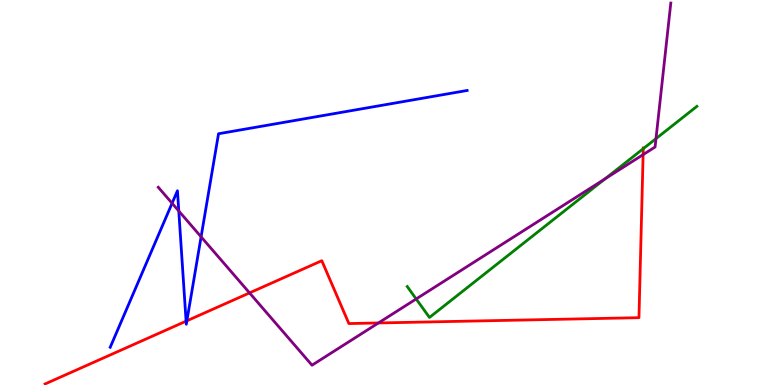[{'lines': ['blue', 'red'], 'intersections': [{'x': 2.4, 'y': 1.66}, {'x': 2.41, 'y': 1.67}]}, {'lines': ['green', 'red'], 'intersections': [{'x': 8.3, 'y': 6.14}]}, {'lines': ['purple', 'red'], 'intersections': [{'x': 3.22, 'y': 2.39}, {'x': 4.88, 'y': 1.61}, {'x': 8.3, 'y': 5.98}]}, {'lines': ['blue', 'green'], 'intersections': []}, {'lines': ['blue', 'purple'], 'intersections': [{'x': 2.22, 'y': 4.72}, {'x': 2.31, 'y': 4.52}, {'x': 2.59, 'y': 3.85}]}, {'lines': ['green', 'purple'], 'intersections': [{'x': 5.37, 'y': 2.23}, {'x': 7.81, 'y': 5.36}, {'x': 8.46, 'y': 6.4}]}]